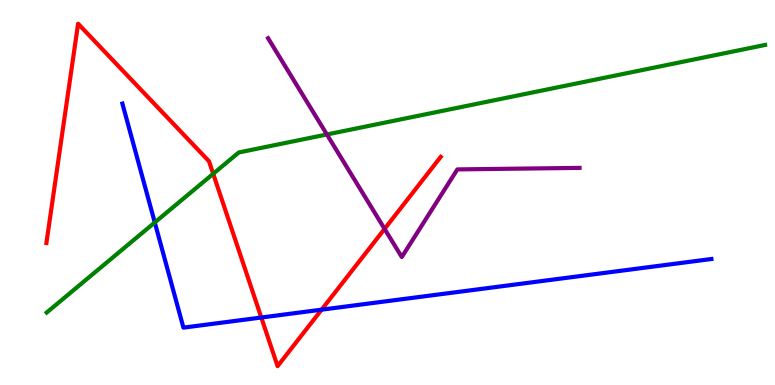[{'lines': ['blue', 'red'], 'intersections': [{'x': 3.37, 'y': 1.75}, {'x': 4.15, 'y': 1.96}]}, {'lines': ['green', 'red'], 'intersections': [{'x': 2.75, 'y': 5.49}]}, {'lines': ['purple', 'red'], 'intersections': [{'x': 4.96, 'y': 4.06}]}, {'lines': ['blue', 'green'], 'intersections': [{'x': 2.0, 'y': 4.22}]}, {'lines': ['blue', 'purple'], 'intersections': []}, {'lines': ['green', 'purple'], 'intersections': [{'x': 4.22, 'y': 6.51}]}]